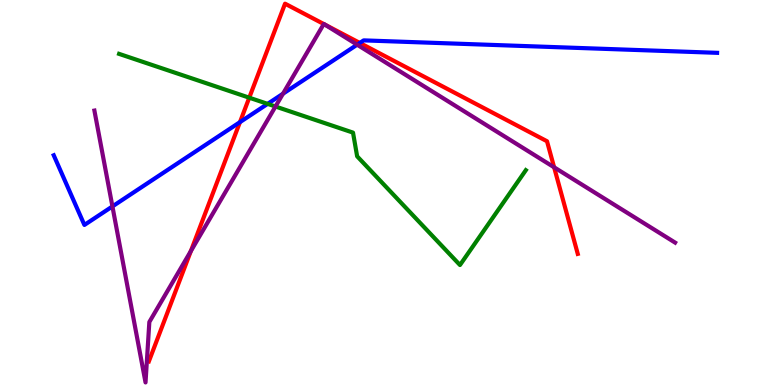[{'lines': ['blue', 'red'], 'intersections': [{'x': 3.1, 'y': 6.83}, {'x': 4.64, 'y': 8.88}]}, {'lines': ['green', 'red'], 'intersections': [{'x': 3.22, 'y': 7.46}]}, {'lines': ['purple', 'red'], 'intersections': [{'x': 2.46, 'y': 3.48}, {'x': 4.18, 'y': 9.38}, {'x': 4.19, 'y': 9.36}, {'x': 7.15, 'y': 5.65}]}, {'lines': ['blue', 'green'], 'intersections': [{'x': 3.45, 'y': 7.3}]}, {'lines': ['blue', 'purple'], 'intersections': [{'x': 1.45, 'y': 4.64}, {'x': 3.65, 'y': 7.57}, {'x': 4.61, 'y': 8.84}]}, {'lines': ['green', 'purple'], 'intersections': [{'x': 3.55, 'y': 7.23}]}]